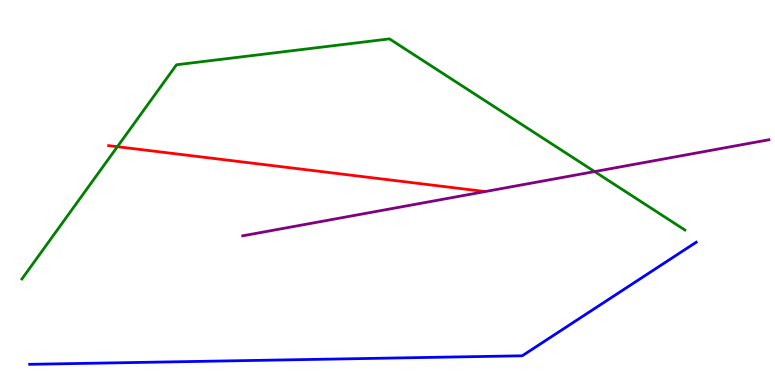[{'lines': ['blue', 'red'], 'intersections': []}, {'lines': ['green', 'red'], 'intersections': [{'x': 1.51, 'y': 6.19}]}, {'lines': ['purple', 'red'], 'intersections': []}, {'lines': ['blue', 'green'], 'intersections': []}, {'lines': ['blue', 'purple'], 'intersections': []}, {'lines': ['green', 'purple'], 'intersections': [{'x': 7.67, 'y': 5.54}]}]